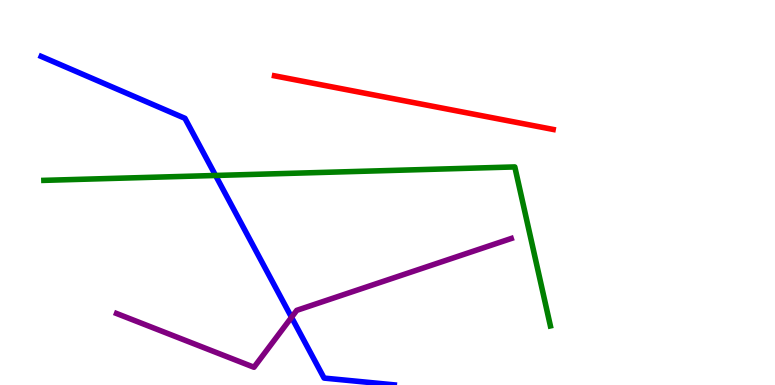[{'lines': ['blue', 'red'], 'intersections': []}, {'lines': ['green', 'red'], 'intersections': []}, {'lines': ['purple', 'red'], 'intersections': []}, {'lines': ['blue', 'green'], 'intersections': [{'x': 2.78, 'y': 5.44}]}, {'lines': ['blue', 'purple'], 'intersections': [{'x': 3.76, 'y': 1.76}]}, {'lines': ['green', 'purple'], 'intersections': []}]